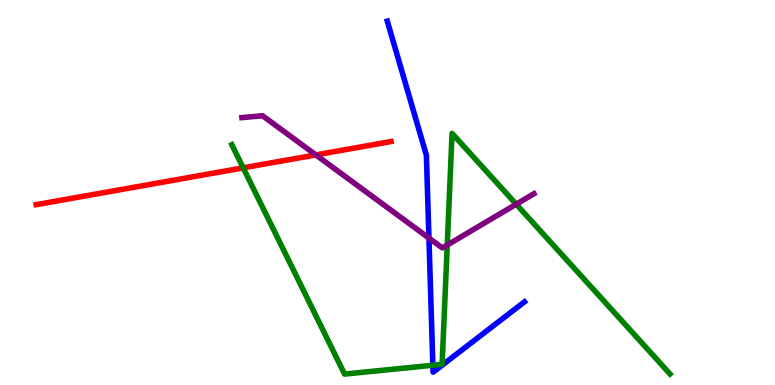[{'lines': ['blue', 'red'], 'intersections': []}, {'lines': ['green', 'red'], 'intersections': [{'x': 3.14, 'y': 5.64}]}, {'lines': ['purple', 'red'], 'intersections': [{'x': 4.08, 'y': 5.98}]}, {'lines': ['blue', 'green'], 'intersections': [{'x': 5.59, 'y': 0.513}]}, {'lines': ['blue', 'purple'], 'intersections': [{'x': 5.53, 'y': 3.82}]}, {'lines': ['green', 'purple'], 'intersections': [{'x': 5.77, 'y': 3.64}, {'x': 6.66, 'y': 4.7}]}]